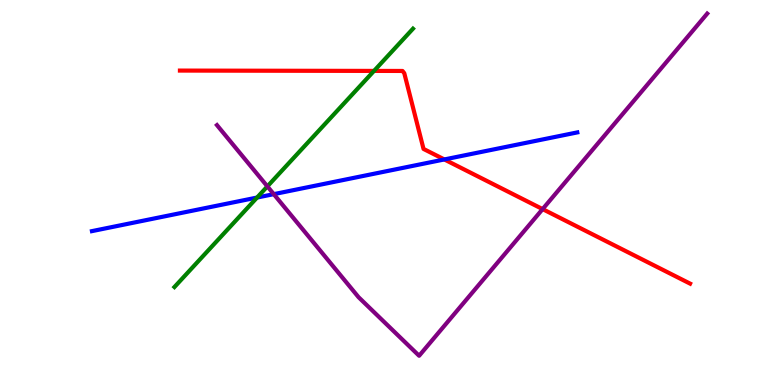[{'lines': ['blue', 'red'], 'intersections': [{'x': 5.73, 'y': 5.86}]}, {'lines': ['green', 'red'], 'intersections': [{'x': 4.83, 'y': 8.16}]}, {'lines': ['purple', 'red'], 'intersections': [{'x': 7.0, 'y': 4.57}]}, {'lines': ['blue', 'green'], 'intersections': [{'x': 3.32, 'y': 4.87}]}, {'lines': ['blue', 'purple'], 'intersections': [{'x': 3.53, 'y': 4.96}]}, {'lines': ['green', 'purple'], 'intersections': [{'x': 3.45, 'y': 5.16}]}]